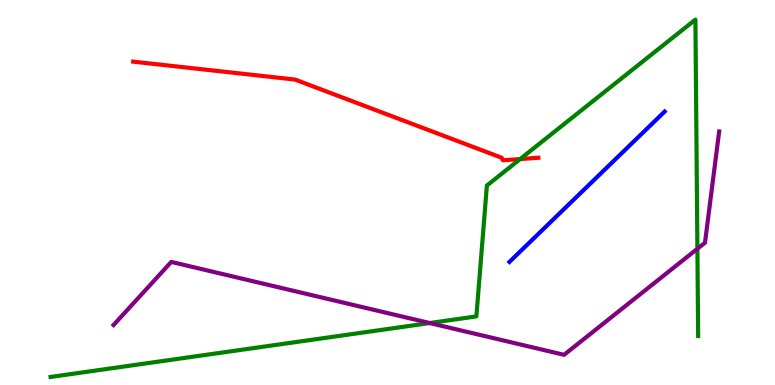[{'lines': ['blue', 'red'], 'intersections': []}, {'lines': ['green', 'red'], 'intersections': [{'x': 6.71, 'y': 5.87}]}, {'lines': ['purple', 'red'], 'intersections': []}, {'lines': ['blue', 'green'], 'intersections': []}, {'lines': ['blue', 'purple'], 'intersections': []}, {'lines': ['green', 'purple'], 'intersections': [{'x': 5.54, 'y': 1.61}, {'x': 9.0, 'y': 3.54}]}]